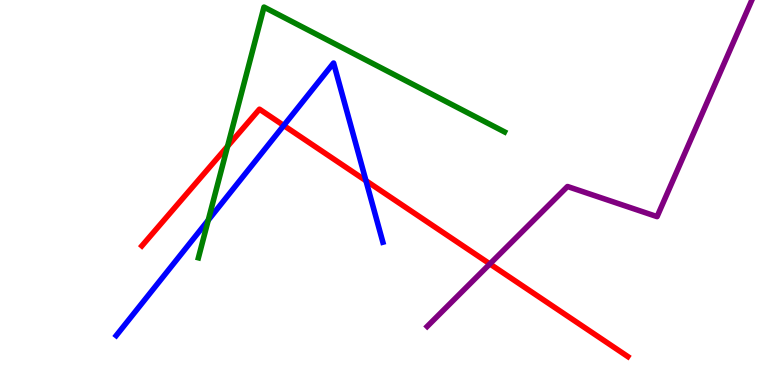[{'lines': ['blue', 'red'], 'intersections': [{'x': 3.66, 'y': 6.74}, {'x': 4.72, 'y': 5.31}]}, {'lines': ['green', 'red'], 'intersections': [{'x': 2.94, 'y': 6.2}]}, {'lines': ['purple', 'red'], 'intersections': [{'x': 6.32, 'y': 3.14}]}, {'lines': ['blue', 'green'], 'intersections': [{'x': 2.69, 'y': 4.28}]}, {'lines': ['blue', 'purple'], 'intersections': []}, {'lines': ['green', 'purple'], 'intersections': []}]